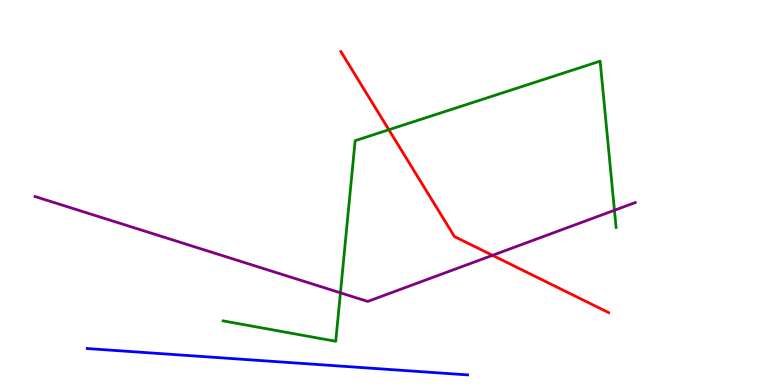[{'lines': ['blue', 'red'], 'intersections': []}, {'lines': ['green', 'red'], 'intersections': [{'x': 5.02, 'y': 6.63}]}, {'lines': ['purple', 'red'], 'intersections': [{'x': 6.35, 'y': 3.37}]}, {'lines': ['blue', 'green'], 'intersections': []}, {'lines': ['blue', 'purple'], 'intersections': []}, {'lines': ['green', 'purple'], 'intersections': [{'x': 4.39, 'y': 2.39}, {'x': 7.93, 'y': 4.54}]}]